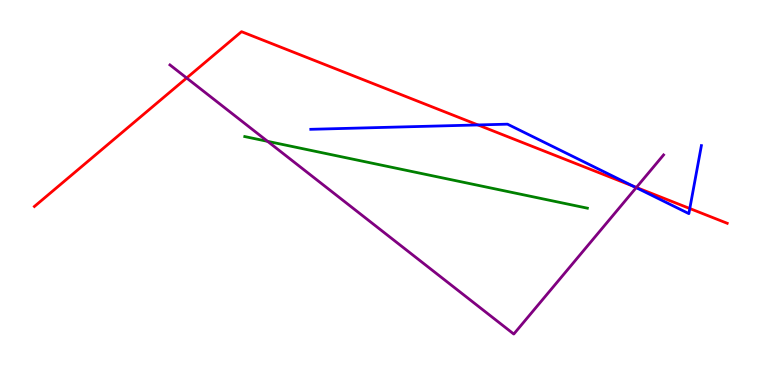[{'lines': ['blue', 'red'], 'intersections': [{'x': 6.17, 'y': 6.75}, {'x': 8.17, 'y': 5.16}, {'x': 8.9, 'y': 4.58}]}, {'lines': ['green', 'red'], 'intersections': []}, {'lines': ['purple', 'red'], 'intersections': [{'x': 2.41, 'y': 7.97}, {'x': 8.21, 'y': 5.13}]}, {'lines': ['blue', 'green'], 'intersections': []}, {'lines': ['blue', 'purple'], 'intersections': [{'x': 8.21, 'y': 5.13}]}, {'lines': ['green', 'purple'], 'intersections': [{'x': 3.45, 'y': 6.33}]}]